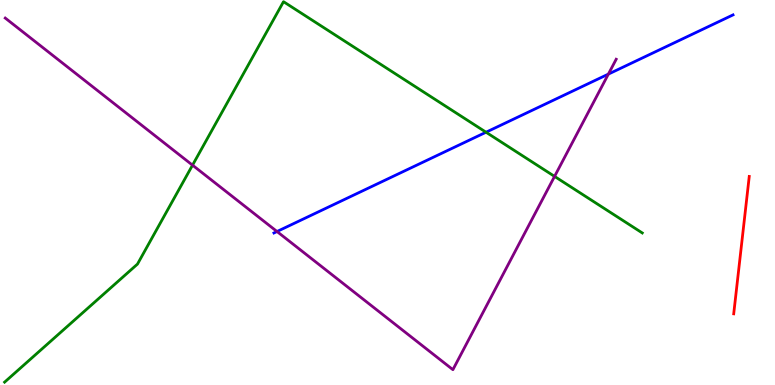[{'lines': ['blue', 'red'], 'intersections': []}, {'lines': ['green', 'red'], 'intersections': []}, {'lines': ['purple', 'red'], 'intersections': []}, {'lines': ['blue', 'green'], 'intersections': [{'x': 6.27, 'y': 6.57}]}, {'lines': ['blue', 'purple'], 'intersections': [{'x': 3.57, 'y': 3.99}, {'x': 7.85, 'y': 8.08}]}, {'lines': ['green', 'purple'], 'intersections': [{'x': 2.48, 'y': 5.71}, {'x': 7.16, 'y': 5.42}]}]